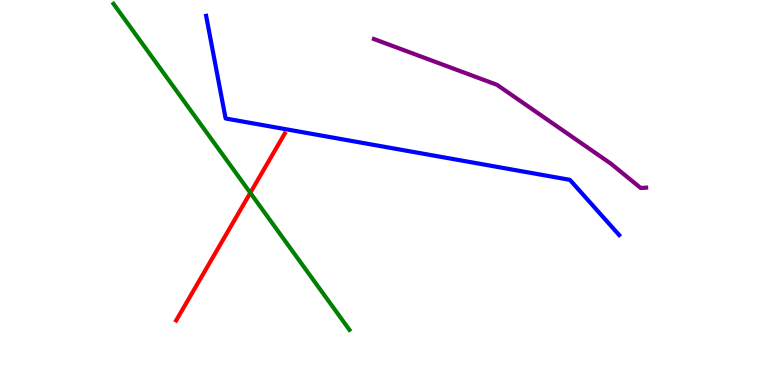[{'lines': ['blue', 'red'], 'intersections': []}, {'lines': ['green', 'red'], 'intersections': [{'x': 3.23, 'y': 4.99}]}, {'lines': ['purple', 'red'], 'intersections': []}, {'lines': ['blue', 'green'], 'intersections': []}, {'lines': ['blue', 'purple'], 'intersections': []}, {'lines': ['green', 'purple'], 'intersections': []}]